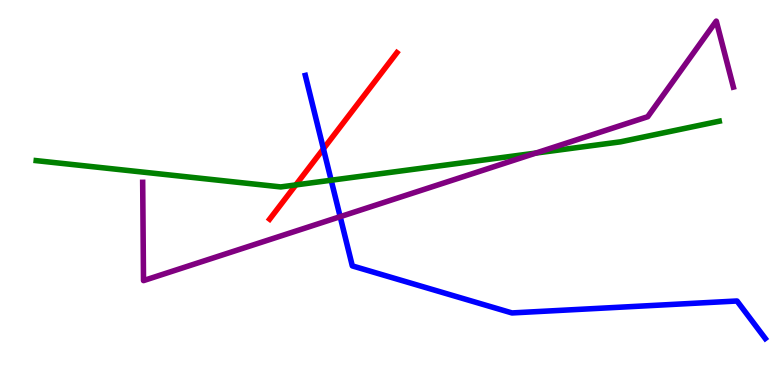[{'lines': ['blue', 'red'], 'intersections': [{'x': 4.17, 'y': 6.13}]}, {'lines': ['green', 'red'], 'intersections': [{'x': 3.82, 'y': 5.2}]}, {'lines': ['purple', 'red'], 'intersections': []}, {'lines': ['blue', 'green'], 'intersections': [{'x': 4.27, 'y': 5.32}]}, {'lines': ['blue', 'purple'], 'intersections': [{'x': 4.39, 'y': 4.37}]}, {'lines': ['green', 'purple'], 'intersections': [{'x': 6.91, 'y': 6.02}]}]